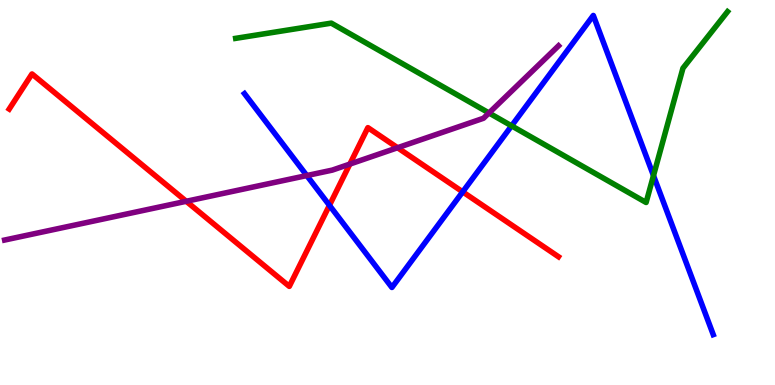[{'lines': ['blue', 'red'], 'intersections': [{'x': 4.25, 'y': 4.67}, {'x': 5.97, 'y': 5.02}]}, {'lines': ['green', 'red'], 'intersections': []}, {'lines': ['purple', 'red'], 'intersections': [{'x': 2.4, 'y': 4.77}, {'x': 4.51, 'y': 5.74}, {'x': 5.13, 'y': 6.16}]}, {'lines': ['blue', 'green'], 'intersections': [{'x': 6.6, 'y': 6.73}, {'x': 8.43, 'y': 5.44}]}, {'lines': ['blue', 'purple'], 'intersections': [{'x': 3.96, 'y': 5.44}]}, {'lines': ['green', 'purple'], 'intersections': [{'x': 6.31, 'y': 7.07}]}]